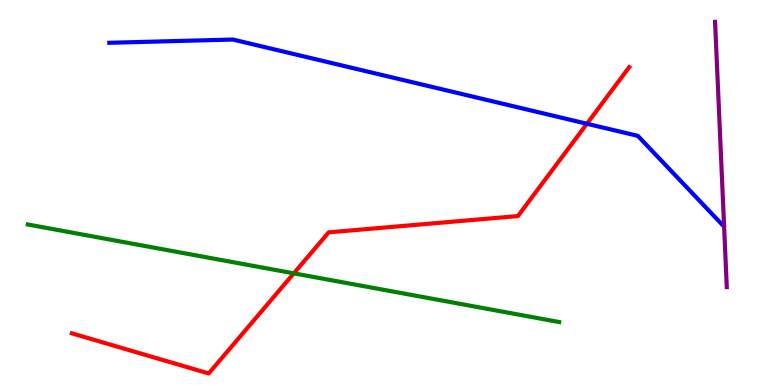[{'lines': ['blue', 'red'], 'intersections': [{'x': 7.57, 'y': 6.79}]}, {'lines': ['green', 'red'], 'intersections': [{'x': 3.79, 'y': 2.9}]}, {'lines': ['purple', 'red'], 'intersections': []}, {'lines': ['blue', 'green'], 'intersections': []}, {'lines': ['blue', 'purple'], 'intersections': []}, {'lines': ['green', 'purple'], 'intersections': []}]